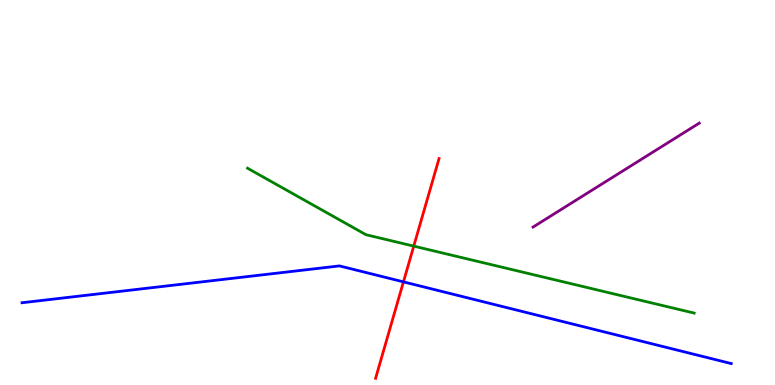[{'lines': ['blue', 'red'], 'intersections': [{'x': 5.21, 'y': 2.68}]}, {'lines': ['green', 'red'], 'intersections': [{'x': 5.34, 'y': 3.61}]}, {'lines': ['purple', 'red'], 'intersections': []}, {'lines': ['blue', 'green'], 'intersections': []}, {'lines': ['blue', 'purple'], 'intersections': []}, {'lines': ['green', 'purple'], 'intersections': []}]